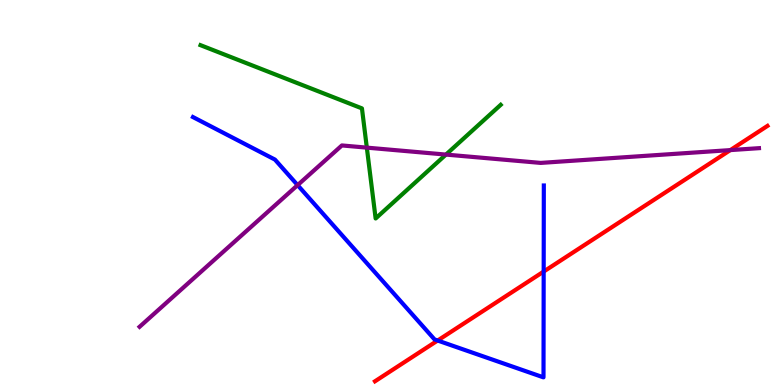[{'lines': ['blue', 'red'], 'intersections': [{'x': 5.65, 'y': 1.16}, {'x': 7.02, 'y': 2.95}]}, {'lines': ['green', 'red'], 'intersections': []}, {'lines': ['purple', 'red'], 'intersections': [{'x': 9.42, 'y': 6.1}]}, {'lines': ['blue', 'green'], 'intersections': []}, {'lines': ['blue', 'purple'], 'intersections': [{'x': 3.84, 'y': 5.19}]}, {'lines': ['green', 'purple'], 'intersections': [{'x': 4.73, 'y': 6.17}, {'x': 5.75, 'y': 5.98}]}]